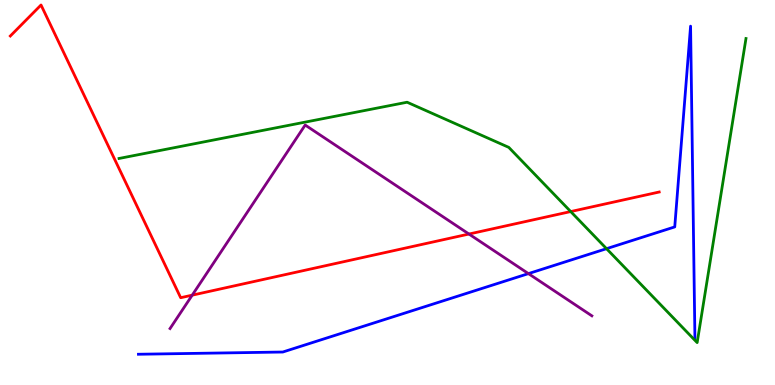[{'lines': ['blue', 'red'], 'intersections': []}, {'lines': ['green', 'red'], 'intersections': [{'x': 7.36, 'y': 4.5}]}, {'lines': ['purple', 'red'], 'intersections': [{'x': 2.48, 'y': 2.33}, {'x': 6.05, 'y': 3.92}]}, {'lines': ['blue', 'green'], 'intersections': [{'x': 7.83, 'y': 3.54}]}, {'lines': ['blue', 'purple'], 'intersections': [{'x': 6.82, 'y': 2.89}]}, {'lines': ['green', 'purple'], 'intersections': []}]